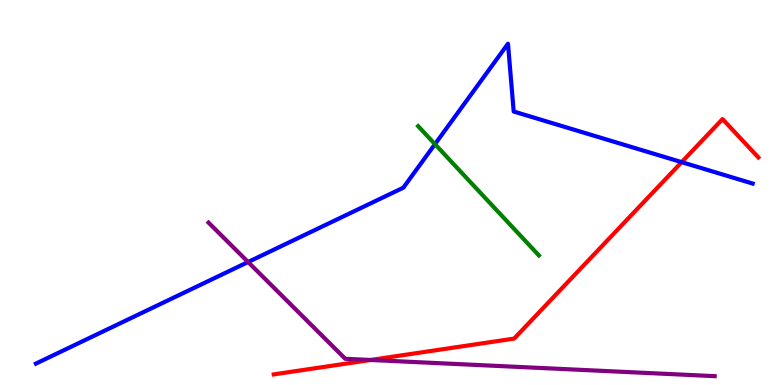[{'lines': ['blue', 'red'], 'intersections': [{'x': 8.8, 'y': 5.79}]}, {'lines': ['green', 'red'], 'intersections': []}, {'lines': ['purple', 'red'], 'intersections': [{'x': 4.78, 'y': 0.65}]}, {'lines': ['blue', 'green'], 'intersections': [{'x': 5.61, 'y': 6.26}]}, {'lines': ['blue', 'purple'], 'intersections': [{'x': 3.2, 'y': 3.19}]}, {'lines': ['green', 'purple'], 'intersections': []}]